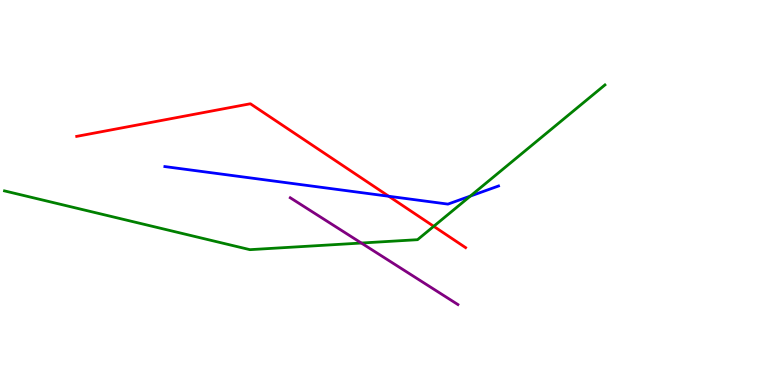[{'lines': ['blue', 'red'], 'intersections': [{'x': 5.02, 'y': 4.9}]}, {'lines': ['green', 'red'], 'intersections': [{'x': 5.6, 'y': 4.12}]}, {'lines': ['purple', 'red'], 'intersections': []}, {'lines': ['blue', 'green'], 'intersections': [{'x': 6.07, 'y': 4.91}]}, {'lines': ['blue', 'purple'], 'intersections': []}, {'lines': ['green', 'purple'], 'intersections': [{'x': 4.66, 'y': 3.69}]}]